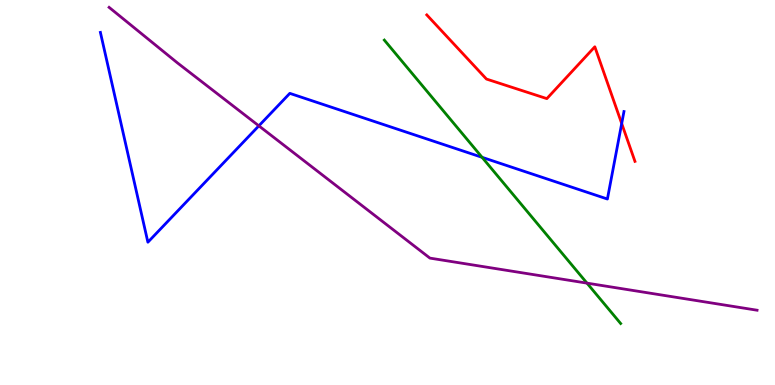[{'lines': ['blue', 'red'], 'intersections': [{'x': 8.02, 'y': 6.79}]}, {'lines': ['green', 'red'], 'intersections': []}, {'lines': ['purple', 'red'], 'intersections': []}, {'lines': ['blue', 'green'], 'intersections': [{'x': 6.22, 'y': 5.91}]}, {'lines': ['blue', 'purple'], 'intersections': [{'x': 3.34, 'y': 6.73}]}, {'lines': ['green', 'purple'], 'intersections': [{'x': 7.57, 'y': 2.65}]}]